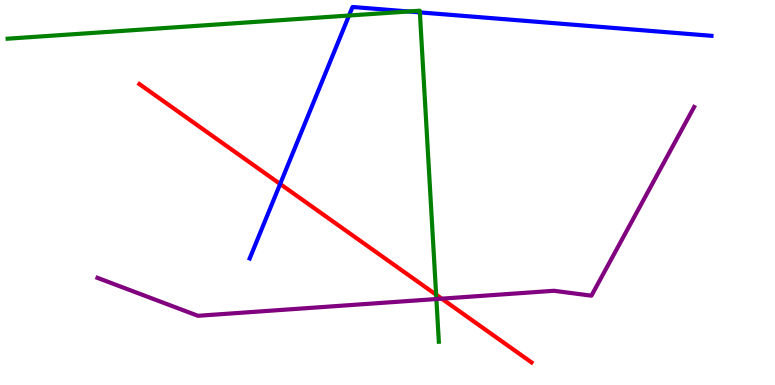[{'lines': ['blue', 'red'], 'intersections': [{'x': 3.61, 'y': 5.22}]}, {'lines': ['green', 'red'], 'intersections': [{'x': 5.63, 'y': 2.35}]}, {'lines': ['purple', 'red'], 'intersections': [{'x': 5.7, 'y': 2.24}]}, {'lines': ['blue', 'green'], 'intersections': [{'x': 4.5, 'y': 9.6}, {'x': 5.27, 'y': 9.7}, {'x': 5.42, 'y': 9.68}]}, {'lines': ['blue', 'purple'], 'intersections': []}, {'lines': ['green', 'purple'], 'intersections': [{'x': 5.63, 'y': 2.23}]}]